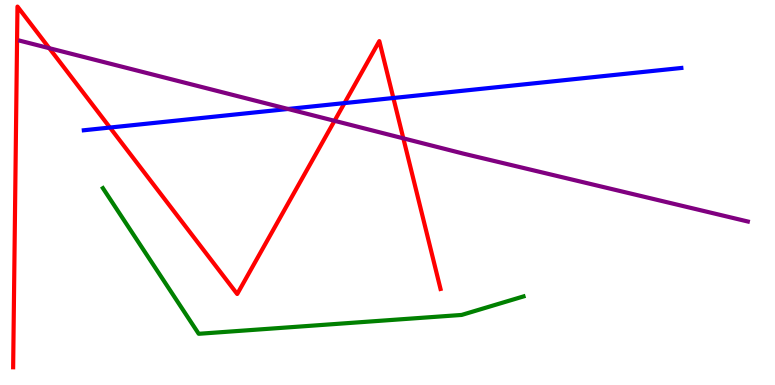[{'lines': ['blue', 'red'], 'intersections': [{'x': 1.42, 'y': 6.69}, {'x': 4.45, 'y': 7.32}, {'x': 5.08, 'y': 7.45}]}, {'lines': ['green', 'red'], 'intersections': []}, {'lines': ['purple', 'red'], 'intersections': [{'x': 0.636, 'y': 8.75}, {'x': 4.32, 'y': 6.86}, {'x': 5.2, 'y': 6.41}]}, {'lines': ['blue', 'green'], 'intersections': []}, {'lines': ['blue', 'purple'], 'intersections': [{'x': 3.72, 'y': 7.17}]}, {'lines': ['green', 'purple'], 'intersections': []}]